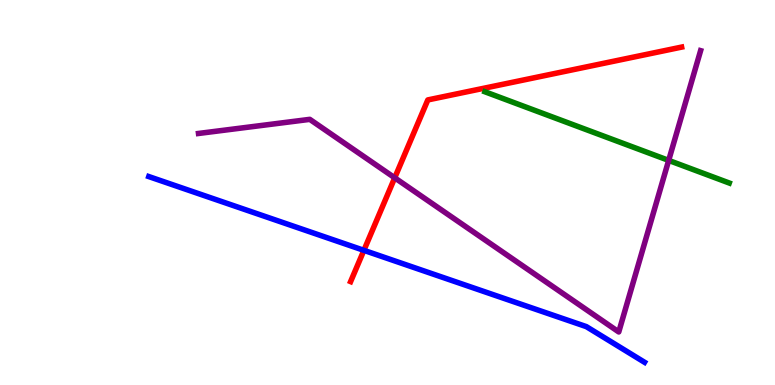[{'lines': ['blue', 'red'], 'intersections': [{'x': 4.7, 'y': 3.5}]}, {'lines': ['green', 'red'], 'intersections': []}, {'lines': ['purple', 'red'], 'intersections': [{'x': 5.09, 'y': 5.38}]}, {'lines': ['blue', 'green'], 'intersections': []}, {'lines': ['blue', 'purple'], 'intersections': []}, {'lines': ['green', 'purple'], 'intersections': [{'x': 8.63, 'y': 5.83}]}]